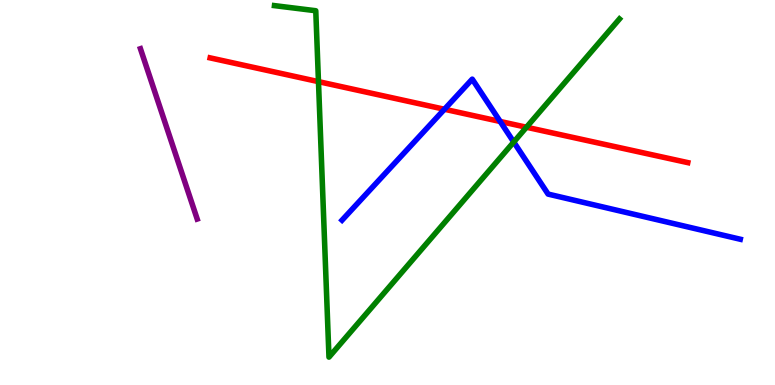[{'lines': ['blue', 'red'], 'intersections': [{'x': 5.73, 'y': 7.16}, {'x': 6.45, 'y': 6.84}]}, {'lines': ['green', 'red'], 'intersections': [{'x': 4.11, 'y': 7.88}, {'x': 6.79, 'y': 6.7}]}, {'lines': ['purple', 'red'], 'intersections': []}, {'lines': ['blue', 'green'], 'intersections': [{'x': 6.63, 'y': 6.31}]}, {'lines': ['blue', 'purple'], 'intersections': []}, {'lines': ['green', 'purple'], 'intersections': []}]